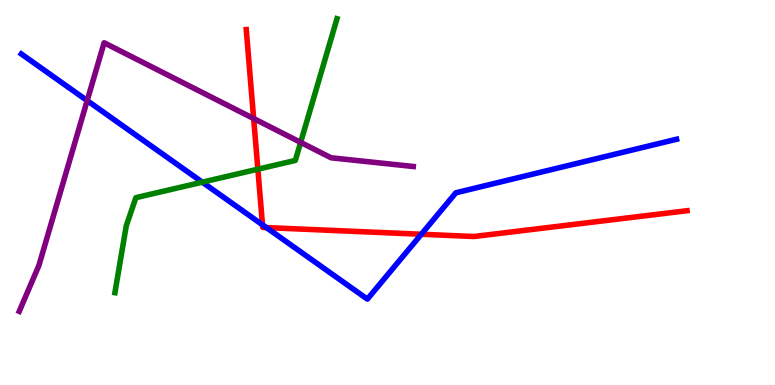[{'lines': ['blue', 'red'], 'intersections': [{'x': 3.39, 'y': 4.16}, {'x': 3.44, 'y': 4.09}, {'x': 5.44, 'y': 3.92}]}, {'lines': ['green', 'red'], 'intersections': [{'x': 3.33, 'y': 5.61}]}, {'lines': ['purple', 'red'], 'intersections': [{'x': 3.27, 'y': 6.92}]}, {'lines': ['blue', 'green'], 'intersections': [{'x': 2.61, 'y': 5.27}]}, {'lines': ['blue', 'purple'], 'intersections': [{'x': 1.12, 'y': 7.39}]}, {'lines': ['green', 'purple'], 'intersections': [{'x': 3.88, 'y': 6.3}]}]